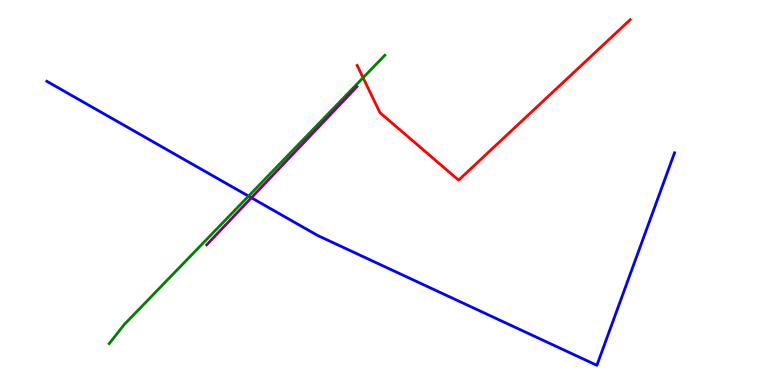[{'lines': ['blue', 'red'], 'intersections': []}, {'lines': ['green', 'red'], 'intersections': [{'x': 4.69, 'y': 7.98}]}, {'lines': ['purple', 'red'], 'intersections': []}, {'lines': ['blue', 'green'], 'intersections': [{'x': 3.21, 'y': 4.91}]}, {'lines': ['blue', 'purple'], 'intersections': [{'x': 3.24, 'y': 4.86}]}, {'lines': ['green', 'purple'], 'intersections': []}]